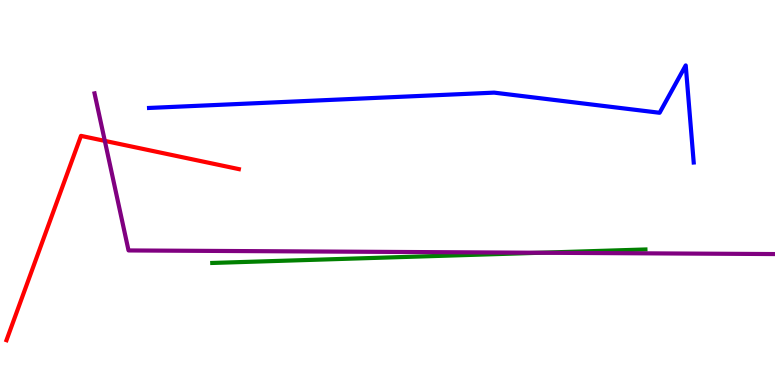[{'lines': ['blue', 'red'], 'intersections': []}, {'lines': ['green', 'red'], 'intersections': []}, {'lines': ['purple', 'red'], 'intersections': [{'x': 1.35, 'y': 6.34}]}, {'lines': ['blue', 'green'], 'intersections': []}, {'lines': ['blue', 'purple'], 'intersections': []}, {'lines': ['green', 'purple'], 'intersections': [{'x': 6.97, 'y': 3.44}]}]